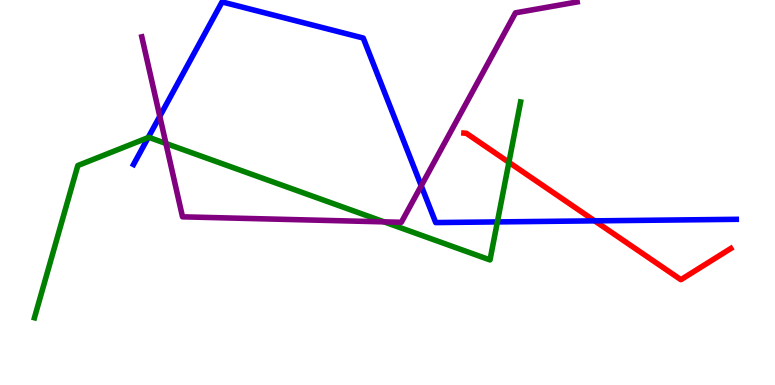[{'lines': ['blue', 'red'], 'intersections': [{'x': 7.67, 'y': 4.26}]}, {'lines': ['green', 'red'], 'intersections': [{'x': 6.57, 'y': 5.78}]}, {'lines': ['purple', 'red'], 'intersections': []}, {'lines': ['blue', 'green'], 'intersections': [{'x': 1.91, 'y': 6.43}, {'x': 6.42, 'y': 4.24}]}, {'lines': ['blue', 'purple'], 'intersections': [{'x': 2.06, 'y': 6.98}, {'x': 5.44, 'y': 5.17}]}, {'lines': ['green', 'purple'], 'intersections': [{'x': 2.14, 'y': 6.27}, {'x': 4.96, 'y': 4.24}]}]